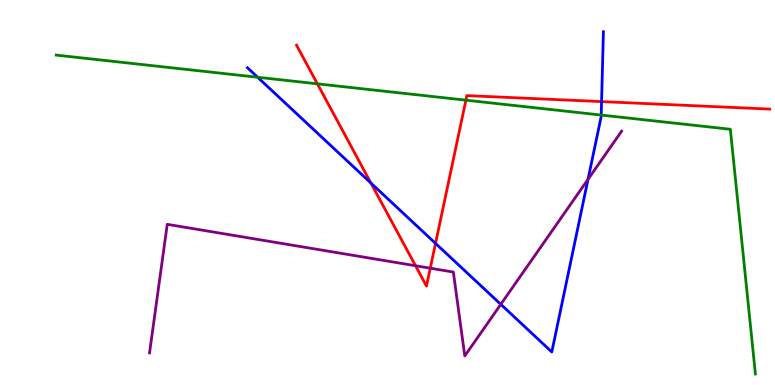[{'lines': ['blue', 'red'], 'intersections': [{'x': 4.79, 'y': 5.25}, {'x': 5.62, 'y': 3.68}, {'x': 7.76, 'y': 7.36}]}, {'lines': ['green', 'red'], 'intersections': [{'x': 4.1, 'y': 7.82}, {'x': 6.01, 'y': 7.4}]}, {'lines': ['purple', 'red'], 'intersections': [{'x': 5.36, 'y': 3.1}, {'x': 5.55, 'y': 3.03}]}, {'lines': ['blue', 'green'], 'intersections': [{'x': 3.32, 'y': 7.99}, {'x': 7.76, 'y': 7.01}]}, {'lines': ['blue', 'purple'], 'intersections': [{'x': 6.46, 'y': 2.1}, {'x': 7.59, 'y': 5.34}]}, {'lines': ['green', 'purple'], 'intersections': []}]